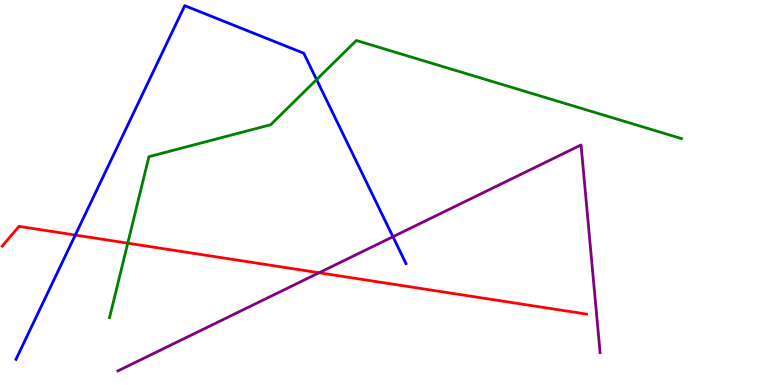[{'lines': ['blue', 'red'], 'intersections': [{'x': 0.971, 'y': 3.89}]}, {'lines': ['green', 'red'], 'intersections': [{'x': 1.65, 'y': 3.68}]}, {'lines': ['purple', 'red'], 'intersections': [{'x': 4.12, 'y': 2.92}]}, {'lines': ['blue', 'green'], 'intersections': [{'x': 4.08, 'y': 7.93}]}, {'lines': ['blue', 'purple'], 'intersections': [{'x': 5.07, 'y': 3.85}]}, {'lines': ['green', 'purple'], 'intersections': []}]